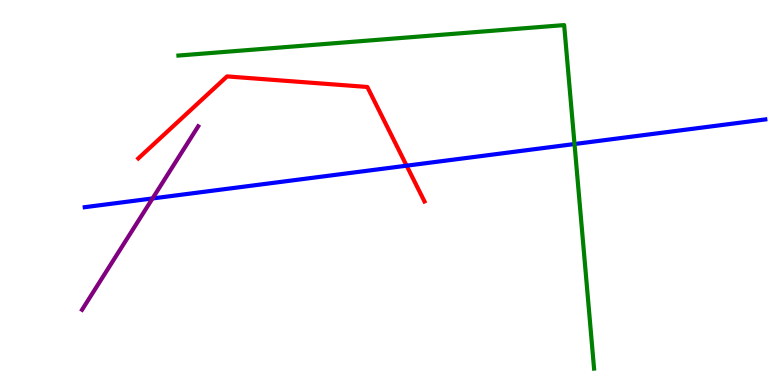[{'lines': ['blue', 'red'], 'intersections': [{'x': 5.25, 'y': 5.7}]}, {'lines': ['green', 'red'], 'intersections': []}, {'lines': ['purple', 'red'], 'intersections': []}, {'lines': ['blue', 'green'], 'intersections': [{'x': 7.41, 'y': 6.26}]}, {'lines': ['blue', 'purple'], 'intersections': [{'x': 1.97, 'y': 4.85}]}, {'lines': ['green', 'purple'], 'intersections': []}]